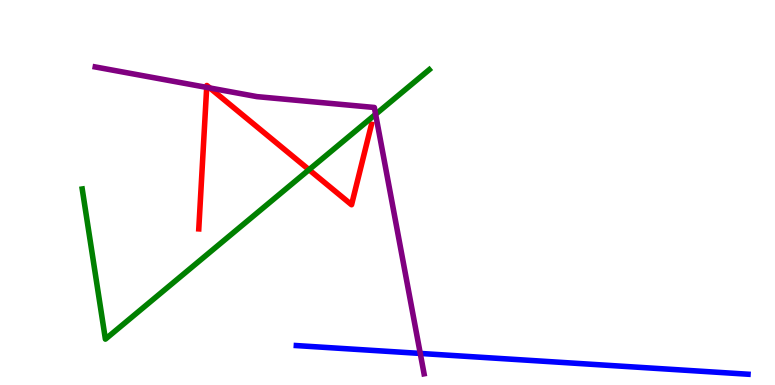[{'lines': ['blue', 'red'], 'intersections': []}, {'lines': ['green', 'red'], 'intersections': [{'x': 3.99, 'y': 5.59}]}, {'lines': ['purple', 'red'], 'intersections': [{'x': 2.67, 'y': 7.73}, {'x': 2.71, 'y': 7.71}]}, {'lines': ['blue', 'green'], 'intersections': []}, {'lines': ['blue', 'purple'], 'intersections': [{'x': 5.42, 'y': 0.82}]}, {'lines': ['green', 'purple'], 'intersections': [{'x': 4.85, 'y': 7.03}]}]